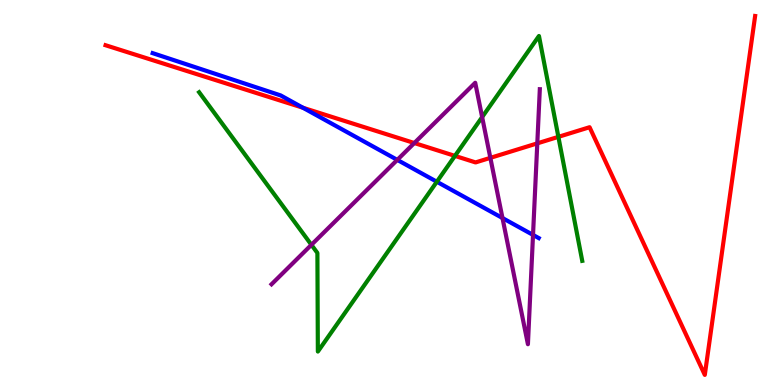[{'lines': ['blue', 'red'], 'intersections': [{'x': 3.91, 'y': 7.2}]}, {'lines': ['green', 'red'], 'intersections': [{'x': 5.87, 'y': 5.95}, {'x': 7.2, 'y': 6.45}]}, {'lines': ['purple', 'red'], 'intersections': [{'x': 5.35, 'y': 6.29}, {'x': 6.33, 'y': 5.9}, {'x': 6.93, 'y': 6.28}]}, {'lines': ['blue', 'green'], 'intersections': [{'x': 5.64, 'y': 5.28}]}, {'lines': ['blue', 'purple'], 'intersections': [{'x': 5.13, 'y': 5.85}, {'x': 6.48, 'y': 4.34}, {'x': 6.88, 'y': 3.9}]}, {'lines': ['green', 'purple'], 'intersections': [{'x': 4.02, 'y': 3.64}, {'x': 6.22, 'y': 6.96}]}]